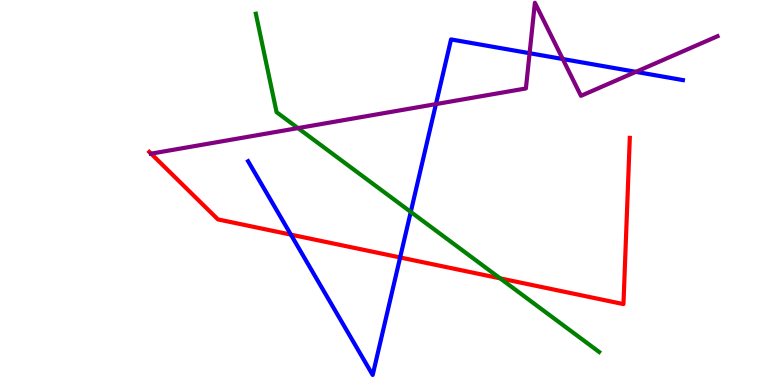[{'lines': ['blue', 'red'], 'intersections': [{'x': 3.75, 'y': 3.91}, {'x': 5.16, 'y': 3.31}]}, {'lines': ['green', 'red'], 'intersections': [{'x': 6.45, 'y': 2.77}]}, {'lines': ['purple', 'red'], 'intersections': [{'x': 1.95, 'y': 6.01}]}, {'lines': ['blue', 'green'], 'intersections': [{'x': 5.3, 'y': 4.5}]}, {'lines': ['blue', 'purple'], 'intersections': [{'x': 5.63, 'y': 7.3}, {'x': 6.83, 'y': 8.62}, {'x': 7.26, 'y': 8.47}, {'x': 8.21, 'y': 8.13}]}, {'lines': ['green', 'purple'], 'intersections': [{'x': 3.84, 'y': 6.67}]}]